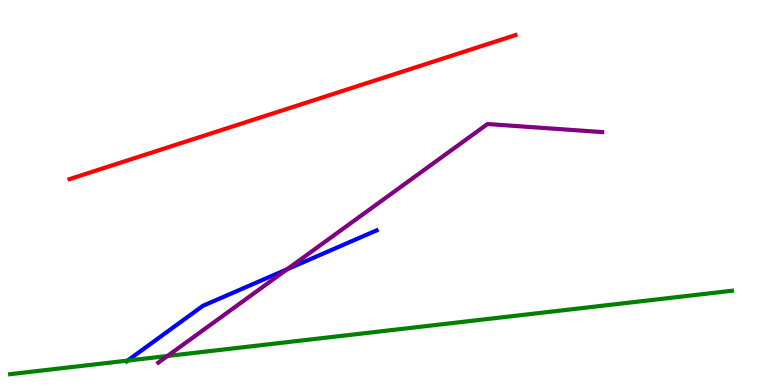[{'lines': ['blue', 'red'], 'intersections': []}, {'lines': ['green', 'red'], 'intersections': []}, {'lines': ['purple', 'red'], 'intersections': []}, {'lines': ['blue', 'green'], 'intersections': [{'x': 1.65, 'y': 0.634}]}, {'lines': ['blue', 'purple'], 'intersections': [{'x': 3.71, 'y': 3.01}]}, {'lines': ['green', 'purple'], 'intersections': [{'x': 2.16, 'y': 0.753}]}]